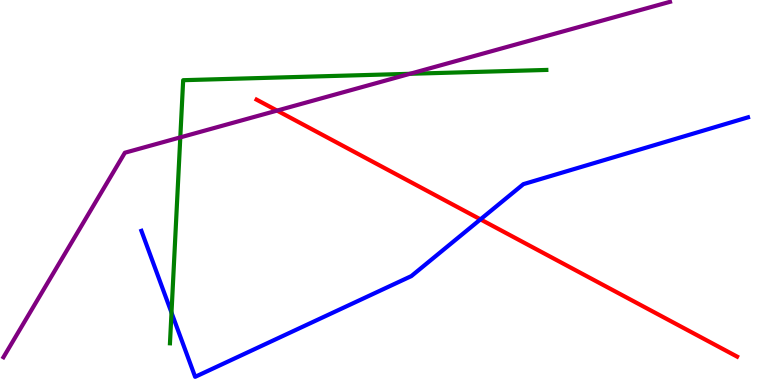[{'lines': ['blue', 'red'], 'intersections': [{'x': 6.2, 'y': 4.3}]}, {'lines': ['green', 'red'], 'intersections': []}, {'lines': ['purple', 'red'], 'intersections': [{'x': 3.58, 'y': 7.13}]}, {'lines': ['blue', 'green'], 'intersections': [{'x': 2.21, 'y': 1.88}]}, {'lines': ['blue', 'purple'], 'intersections': []}, {'lines': ['green', 'purple'], 'intersections': [{'x': 2.33, 'y': 6.43}, {'x': 5.29, 'y': 8.08}]}]